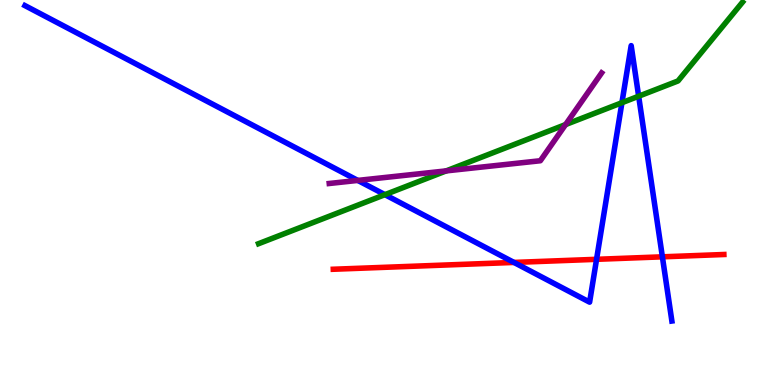[{'lines': ['blue', 'red'], 'intersections': [{'x': 6.63, 'y': 3.18}, {'x': 7.7, 'y': 3.26}, {'x': 8.55, 'y': 3.33}]}, {'lines': ['green', 'red'], 'intersections': []}, {'lines': ['purple', 'red'], 'intersections': []}, {'lines': ['blue', 'green'], 'intersections': [{'x': 4.97, 'y': 4.94}, {'x': 8.02, 'y': 7.33}, {'x': 8.24, 'y': 7.5}]}, {'lines': ['blue', 'purple'], 'intersections': [{'x': 4.62, 'y': 5.31}]}, {'lines': ['green', 'purple'], 'intersections': [{'x': 5.76, 'y': 5.56}, {'x': 7.3, 'y': 6.76}]}]